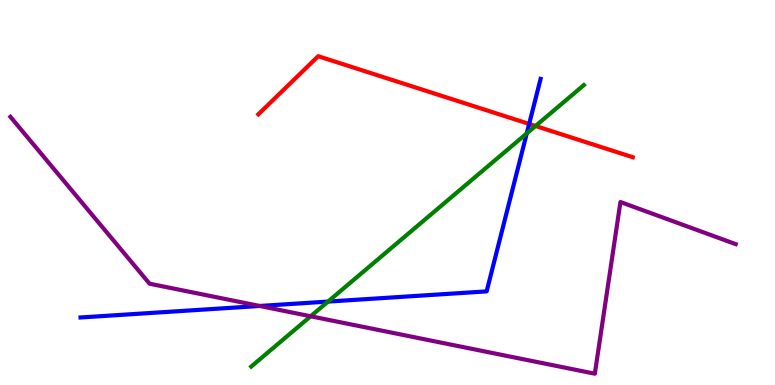[{'lines': ['blue', 'red'], 'intersections': [{'x': 6.83, 'y': 6.78}]}, {'lines': ['green', 'red'], 'intersections': [{'x': 6.91, 'y': 6.73}]}, {'lines': ['purple', 'red'], 'intersections': []}, {'lines': ['blue', 'green'], 'intersections': [{'x': 4.23, 'y': 2.17}, {'x': 6.8, 'y': 6.53}]}, {'lines': ['blue', 'purple'], 'intersections': [{'x': 3.35, 'y': 2.05}]}, {'lines': ['green', 'purple'], 'intersections': [{'x': 4.01, 'y': 1.79}]}]